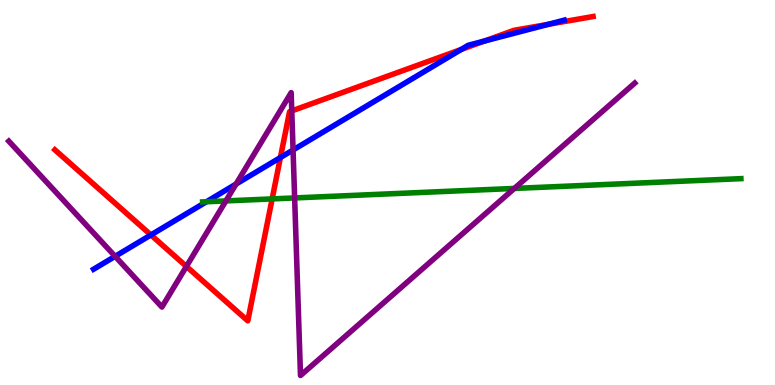[{'lines': ['blue', 'red'], 'intersections': [{'x': 1.95, 'y': 3.9}, {'x': 3.62, 'y': 5.91}, {'x': 5.95, 'y': 8.72}, {'x': 6.25, 'y': 8.93}, {'x': 7.07, 'y': 9.37}]}, {'lines': ['green', 'red'], 'intersections': [{'x': 3.51, 'y': 4.83}]}, {'lines': ['purple', 'red'], 'intersections': [{'x': 2.41, 'y': 3.08}, {'x': 3.76, 'y': 7.12}]}, {'lines': ['blue', 'green'], 'intersections': [{'x': 2.66, 'y': 4.76}]}, {'lines': ['blue', 'purple'], 'intersections': [{'x': 1.49, 'y': 3.34}, {'x': 3.05, 'y': 5.22}, {'x': 3.78, 'y': 6.1}]}, {'lines': ['green', 'purple'], 'intersections': [{'x': 2.91, 'y': 4.78}, {'x': 3.8, 'y': 4.86}, {'x': 6.64, 'y': 5.11}]}]